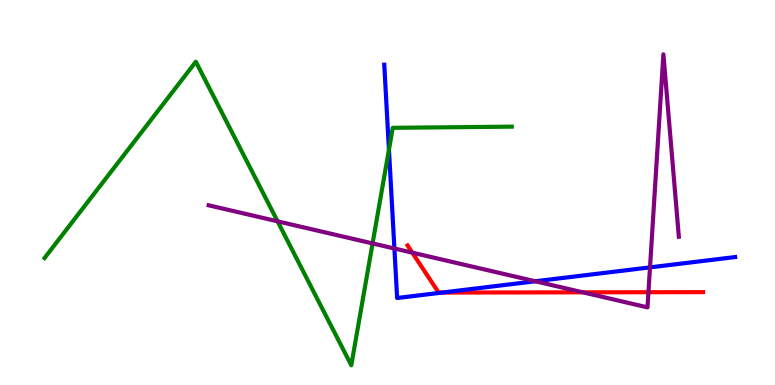[{'lines': ['blue', 'red'], 'intersections': [{'x': 5.71, 'y': 2.4}]}, {'lines': ['green', 'red'], 'intersections': []}, {'lines': ['purple', 'red'], 'intersections': [{'x': 5.32, 'y': 3.44}, {'x': 7.52, 'y': 2.41}, {'x': 8.37, 'y': 2.41}]}, {'lines': ['blue', 'green'], 'intersections': [{'x': 5.02, 'y': 6.11}]}, {'lines': ['blue', 'purple'], 'intersections': [{'x': 5.09, 'y': 3.55}, {'x': 6.91, 'y': 2.69}, {'x': 8.39, 'y': 3.06}]}, {'lines': ['green', 'purple'], 'intersections': [{'x': 3.58, 'y': 4.25}, {'x': 4.81, 'y': 3.68}]}]